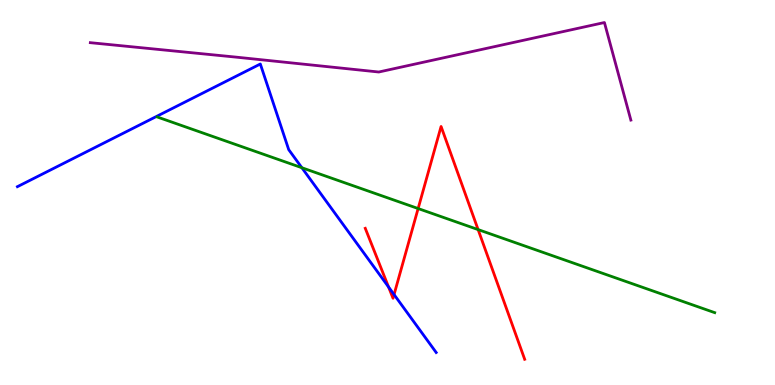[{'lines': ['blue', 'red'], 'intersections': [{'x': 5.01, 'y': 2.55}, {'x': 5.08, 'y': 2.35}]}, {'lines': ['green', 'red'], 'intersections': [{'x': 5.4, 'y': 4.58}, {'x': 6.17, 'y': 4.04}]}, {'lines': ['purple', 'red'], 'intersections': []}, {'lines': ['blue', 'green'], 'intersections': [{'x': 3.89, 'y': 5.64}]}, {'lines': ['blue', 'purple'], 'intersections': []}, {'lines': ['green', 'purple'], 'intersections': []}]